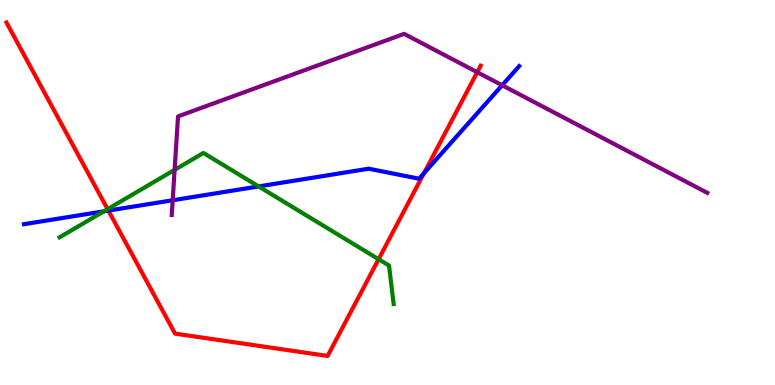[{'lines': ['blue', 'red'], 'intersections': [{'x': 1.4, 'y': 4.53}, {'x': 5.47, 'y': 5.5}]}, {'lines': ['green', 'red'], 'intersections': [{'x': 1.39, 'y': 4.57}, {'x': 4.89, 'y': 3.27}]}, {'lines': ['purple', 'red'], 'intersections': [{'x': 6.16, 'y': 8.12}]}, {'lines': ['blue', 'green'], 'intersections': [{'x': 1.34, 'y': 4.51}, {'x': 3.34, 'y': 5.16}]}, {'lines': ['blue', 'purple'], 'intersections': [{'x': 2.23, 'y': 4.8}, {'x': 6.48, 'y': 7.79}]}, {'lines': ['green', 'purple'], 'intersections': [{'x': 2.25, 'y': 5.59}]}]